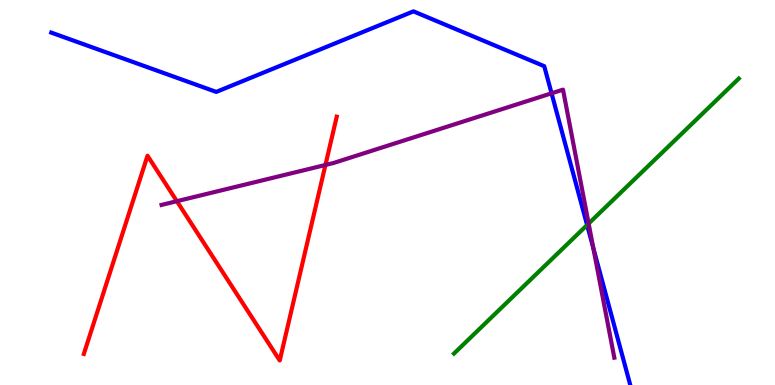[{'lines': ['blue', 'red'], 'intersections': []}, {'lines': ['green', 'red'], 'intersections': []}, {'lines': ['purple', 'red'], 'intersections': [{'x': 2.28, 'y': 4.77}, {'x': 4.2, 'y': 5.71}]}, {'lines': ['blue', 'green'], 'intersections': [{'x': 7.58, 'y': 4.15}]}, {'lines': ['blue', 'purple'], 'intersections': [{'x': 7.12, 'y': 7.58}, {'x': 7.66, 'y': 3.55}]}, {'lines': ['green', 'purple'], 'intersections': [{'x': 7.6, 'y': 4.19}]}]